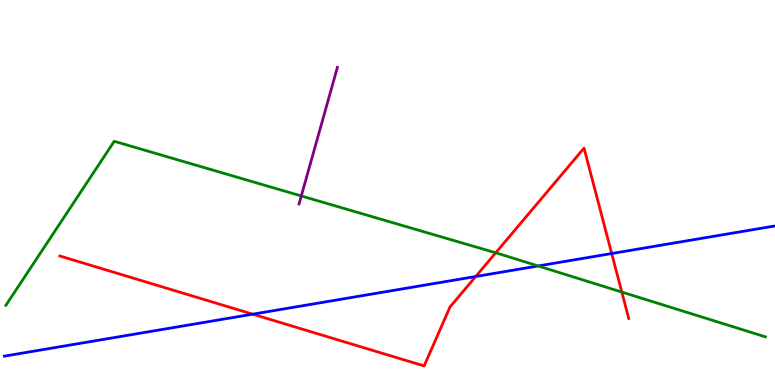[{'lines': ['blue', 'red'], 'intersections': [{'x': 3.26, 'y': 1.84}, {'x': 6.14, 'y': 2.82}, {'x': 7.89, 'y': 3.41}]}, {'lines': ['green', 'red'], 'intersections': [{'x': 6.4, 'y': 3.43}, {'x': 8.02, 'y': 2.41}]}, {'lines': ['purple', 'red'], 'intersections': []}, {'lines': ['blue', 'green'], 'intersections': [{'x': 6.94, 'y': 3.09}]}, {'lines': ['blue', 'purple'], 'intersections': []}, {'lines': ['green', 'purple'], 'intersections': [{'x': 3.89, 'y': 4.91}]}]